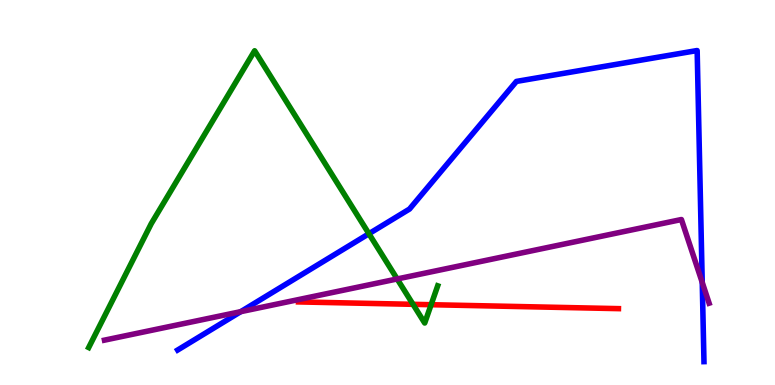[{'lines': ['blue', 'red'], 'intersections': []}, {'lines': ['green', 'red'], 'intersections': [{'x': 5.33, 'y': 2.1}, {'x': 5.56, 'y': 2.09}]}, {'lines': ['purple', 'red'], 'intersections': []}, {'lines': ['blue', 'green'], 'intersections': [{'x': 4.76, 'y': 3.93}]}, {'lines': ['blue', 'purple'], 'intersections': [{'x': 3.11, 'y': 1.9}, {'x': 9.06, 'y': 2.66}]}, {'lines': ['green', 'purple'], 'intersections': [{'x': 5.12, 'y': 2.75}]}]